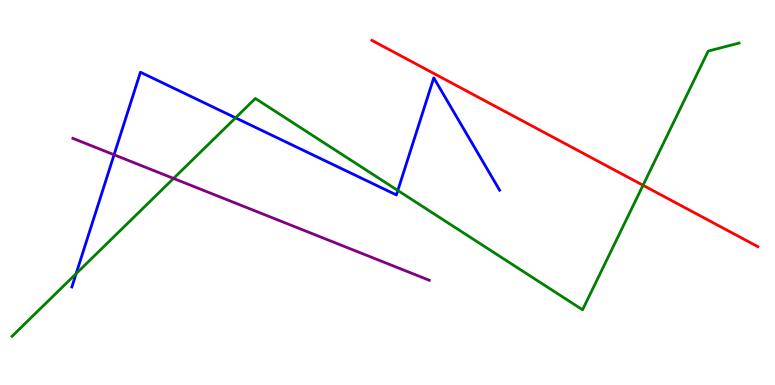[{'lines': ['blue', 'red'], 'intersections': []}, {'lines': ['green', 'red'], 'intersections': [{'x': 8.3, 'y': 5.19}]}, {'lines': ['purple', 'red'], 'intersections': []}, {'lines': ['blue', 'green'], 'intersections': [{'x': 0.982, 'y': 2.89}, {'x': 3.04, 'y': 6.94}, {'x': 5.13, 'y': 5.05}]}, {'lines': ['blue', 'purple'], 'intersections': [{'x': 1.47, 'y': 5.98}]}, {'lines': ['green', 'purple'], 'intersections': [{'x': 2.24, 'y': 5.37}]}]